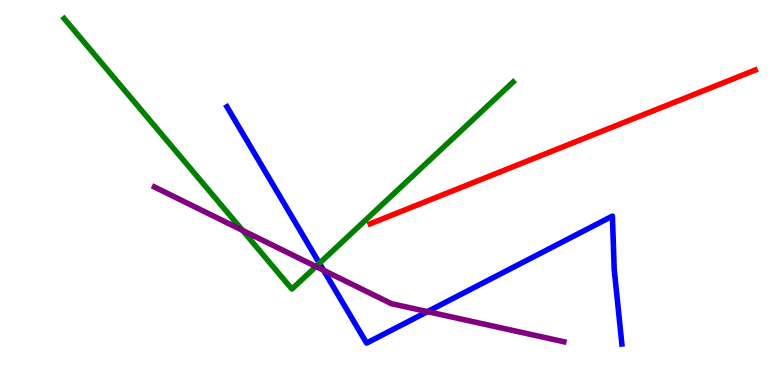[{'lines': ['blue', 'red'], 'intersections': []}, {'lines': ['green', 'red'], 'intersections': []}, {'lines': ['purple', 'red'], 'intersections': []}, {'lines': ['blue', 'green'], 'intersections': [{'x': 4.12, 'y': 3.16}]}, {'lines': ['blue', 'purple'], 'intersections': [{'x': 4.18, 'y': 2.98}, {'x': 5.52, 'y': 1.91}]}, {'lines': ['green', 'purple'], 'intersections': [{'x': 3.13, 'y': 4.02}, {'x': 4.08, 'y': 3.08}]}]